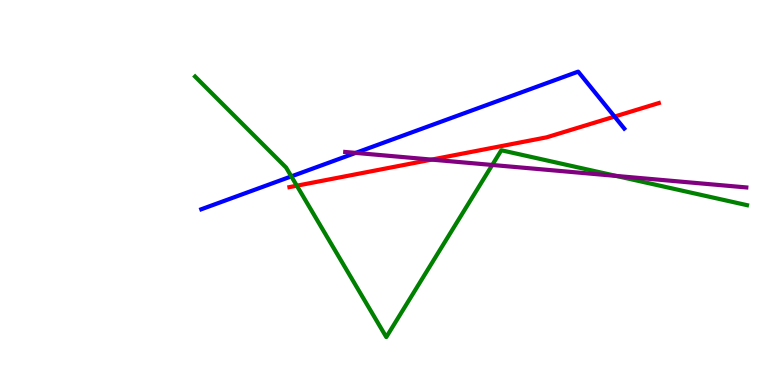[{'lines': ['blue', 'red'], 'intersections': [{'x': 7.93, 'y': 6.97}]}, {'lines': ['green', 'red'], 'intersections': [{'x': 3.83, 'y': 5.18}]}, {'lines': ['purple', 'red'], 'intersections': [{'x': 5.57, 'y': 5.85}]}, {'lines': ['blue', 'green'], 'intersections': [{'x': 3.76, 'y': 5.42}]}, {'lines': ['blue', 'purple'], 'intersections': [{'x': 4.59, 'y': 6.03}]}, {'lines': ['green', 'purple'], 'intersections': [{'x': 6.35, 'y': 5.72}, {'x': 7.95, 'y': 5.43}]}]